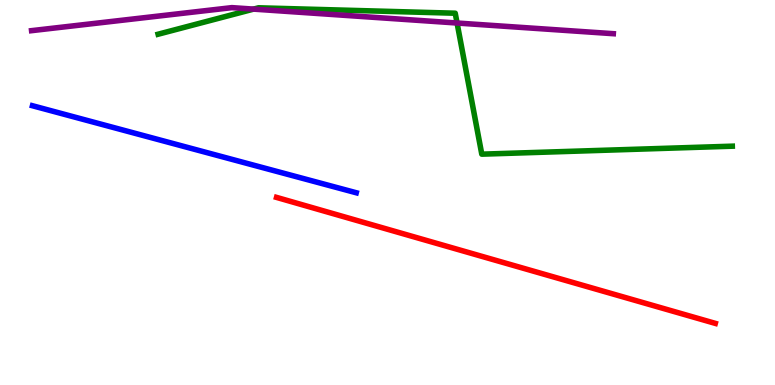[{'lines': ['blue', 'red'], 'intersections': []}, {'lines': ['green', 'red'], 'intersections': []}, {'lines': ['purple', 'red'], 'intersections': []}, {'lines': ['blue', 'green'], 'intersections': []}, {'lines': ['blue', 'purple'], 'intersections': []}, {'lines': ['green', 'purple'], 'intersections': [{'x': 3.27, 'y': 9.76}, {'x': 5.9, 'y': 9.4}]}]